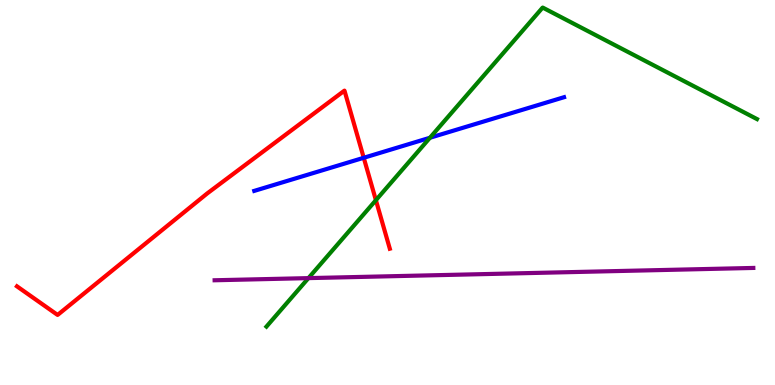[{'lines': ['blue', 'red'], 'intersections': [{'x': 4.69, 'y': 5.9}]}, {'lines': ['green', 'red'], 'intersections': [{'x': 4.85, 'y': 4.8}]}, {'lines': ['purple', 'red'], 'intersections': []}, {'lines': ['blue', 'green'], 'intersections': [{'x': 5.55, 'y': 6.42}]}, {'lines': ['blue', 'purple'], 'intersections': []}, {'lines': ['green', 'purple'], 'intersections': [{'x': 3.98, 'y': 2.78}]}]